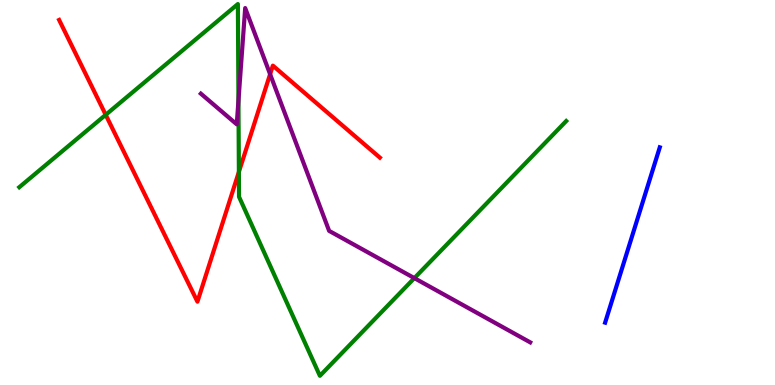[{'lines': ['blue', 'red'], 'intersections': []}, {'lines': ['green', 'red'], 'intersections': [{'x': 1.36, 'y': 7.02}, {'x': 3.08, 'y': 5.53}]}, {'lines': ['purple', 'red'], 'intersections': [{'x': 3.49, 'y': 8.07}]}, {'lines': ['blue', 'green'], 'intersections': []}, {'lines': ['blue', 'purple'], 'intersections': []}, {'lines': ['green', 'purple'], 'intersections': [{'x': 3.08, 'y': 7.39}, {'x': 5.35, 'y': 2.78}]}]